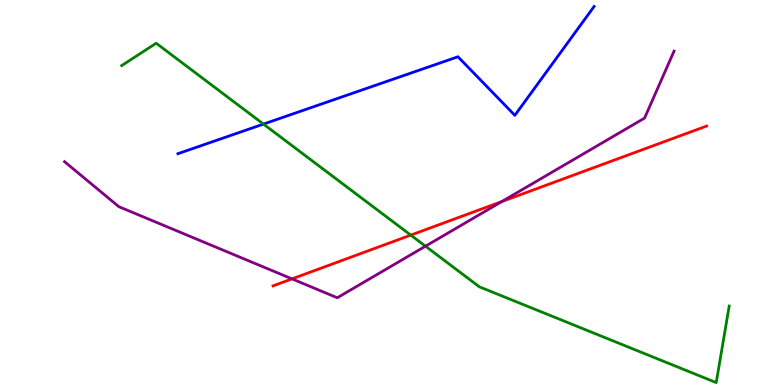[{'lines': ['blue', 'red'], 'intersections': []}, {'lines': ['green', 'red'], 'intersections': [{'x': 5.3, 'y': 3.89}]}, {'lines': ['purple', 'red'], 'intersections': [{'x': 3.77, 'y': 2.76}, {'x': 6.48, 'y': 4.77}]}, {'lines': ['blue', 'green'], 'intersections': [{'x': 3.4, 'y': 6.78}]}, {'lines': ['blue', 'purple'], 'intersections': []}, {'lines': ['green', 'purple'], 'intersections': [{'x': 5.49, 'y': 3.61}]}]